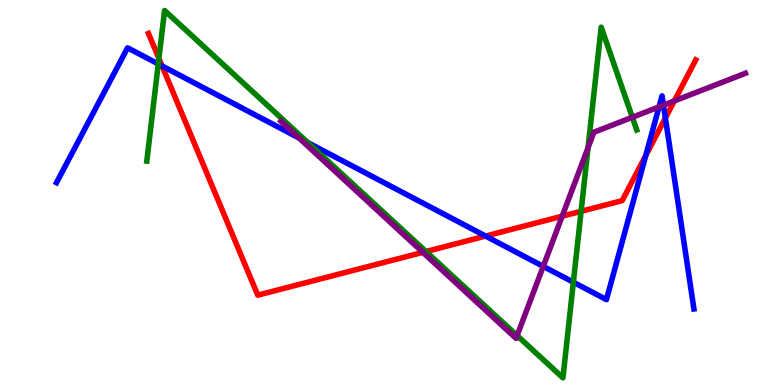[{'lines': ['blue', 'red'], 'intersections': [{'x': 2.09, 'y': 8.29}, {'x': 6.27, 'y': 3.87}, {'x': 8.33, 'y': 5.96}, {'x': 8.59, 'y': 6.94}]}, {'lines': ['green', 'red'], 'intersections': [{'x': 2.05, 'y': 8.48}, {'x': 5.5, 'y': 3.47}, {'x': 7.5, 'y': 4.51}]}, {'lines': ['purple', 'red'], 'intersections': [{'x': 5.46, 'y': 3.45}, {'x': 7.25, 'y': 4.38}, {'x': 8.7, 'y': 7.38}]}, {'lines': ['blue', 'green'], 'intersections': [{'x': 2.04, 'y': 8.34}, {'x': 3.97, 'y': 6.3}, {'x': 7.4, 'y': 2.67}]}, {'lines': ['blue', 'purple'], 'intersections': [{'x': 3.86, 'y': 6.42}, {'x': 7.01, 'y': 3.08}, {'x': 8.5, 'y': 7.22}, {'x': 8.56, 'y': 7.27}]}, {'lines': ['green', 'purple'], 'intersections': [{'x': 6.67, 'y': 1.28}, {'x': 7.59, 'y': 6.16}, {'x': 8.16, 'y': 6.95}]}]